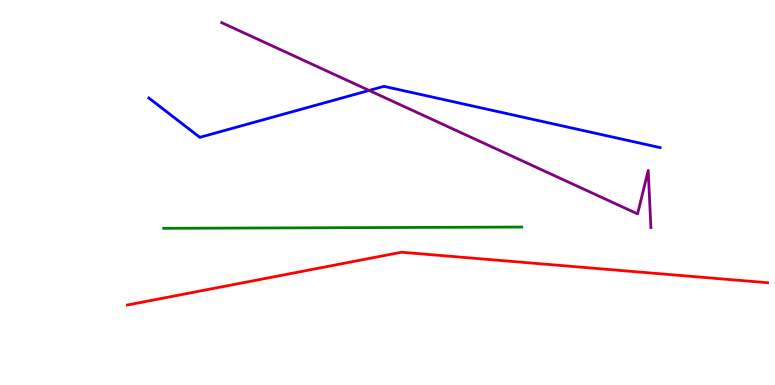[{'lines': ['blue', 'red'], 'intersections': []}, {'lines': ['green', 'red'], 'intersections': []}, {'lines': ['purple', 'red'], 'intersections': []}, {'lines': ['blue', 'green'], 'intersections': []}, {'lines': ['blue', 'purple'], 'intersections': [{'x': 4.76, 'y': 7.65}]}, {'lines': ['green', 'purple'], 'intersections': []}]